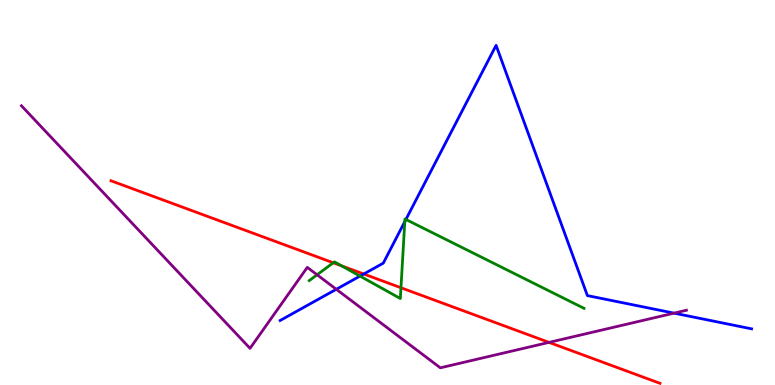[{'lines': ['blue', 'red'], 'intersections': [{'x': 4.69, 'y': 2.88}]}, {'lines': ['green', 'red'], 'intersections': [{'x': 4.3, 'y': 3.17}, {'x': 4.41, 'y': 3.09}, {'x': 5.17, 'y': 2.53}]}, {'lines': ['purple', 'red'], 'intersections': [{'x': 7.08, 'y': 1.11}]}, {'lines': ['blue', 'green'], 'intersections': [{'x': 4.65, 'y': 2.83}, {'x': 5.22, 'y': 4.24}, {'x': 5.24, 'y': 4.3}]}, {'lines': ['blue', 'purple'], 'intersections': [{'x': 4.34, 'y': 2.49}, {'x': 8.7, 'y': 1.87}]}, {'lines': ['green', 'purple'], 'intersections': [{'x': 4.09, 'y': 2.86}]}]